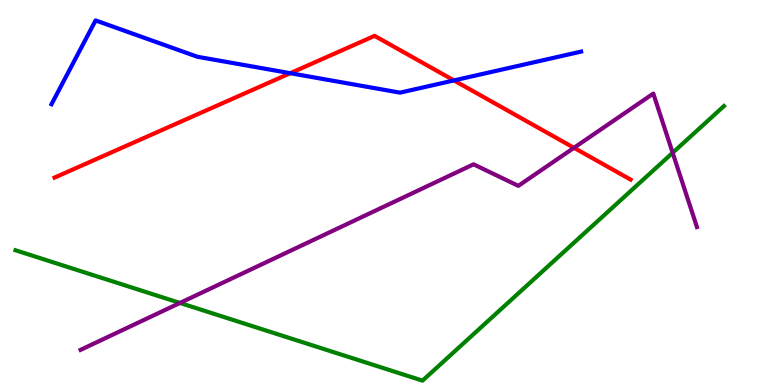[{'lines': ['blue', 'red'], 'intersections': [{'x': 3.75, 'y': 8.1}, {'x': 5.86, 'y': 7.91}]}, {'lines': ['green', 'red'], 'intersections': []}, {'lines': ['purple', 'red'], 'intersections': [{'x': 7.41, 'y': 6.16}]}, {'lines': ['blue', 'green'], 'intersections': []}, {'lines': ['blue', 'purple'], 'intersections': []}, {'lines': ['green', 'purple'], 'intersections': [{'x': 2.32, 'y': 2.13}, {'x': 8.68, 'y': 6.03}]}]